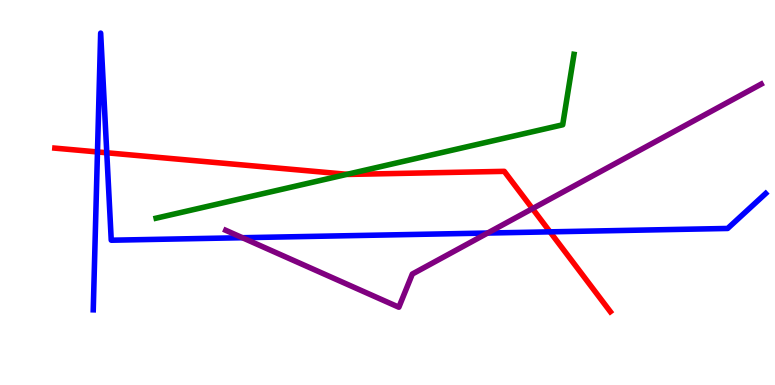[{'lines': ['blue', 'red'], 'intersections': [{'x': 1.26, 'y': 6.05}, {'x': 1.38, 'y': 6.03}, {'x': 7.1, 'y': 3.98}]}, {'lines': ['green', 'red'], 'intersections': [{'x': 4.48, 'y': 5.47}]}, {'lines': ['purple', 'red'], 'intersections': [{'x': 6.87, 'y': 4.58}]}, {'lines': ['blue', 'green'], 'intersections': []}, {'lines': ['blue', 'purple'], 'intersections': [{'x': 3.13, 'y': 3.83}, {'x': 6.29, 'y': 3.95}]}, {'lines': ['green', 'purple'], 'intersections': []}]